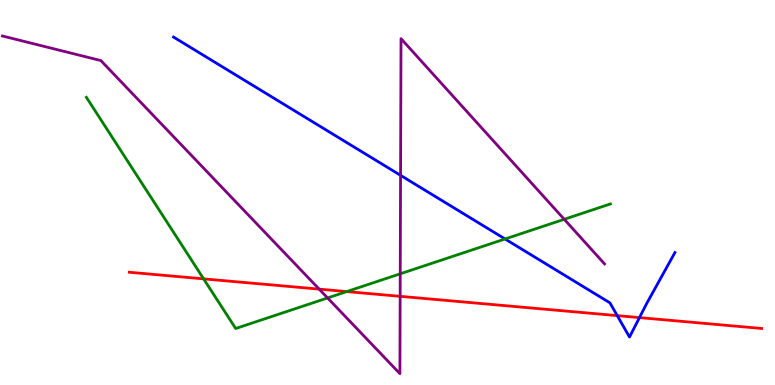[{'lines': ['blue', 'red'], 'intersections': [{'x': 7.96, 'y': 1.8}, {'x': 8.25, 'y': 1.75}]}, {'lines': ['green', 'red'], 'intersections': [{'x': 2.63, 'y': 2.76}, {'x': 4.47, 'y': 2.43}]}, {'lines': ['purple', 'red'], 'intersections': [{'x': 4.12, 'y': 2.49}, {'x': 5.16, 'y': 2.3}]}, {'lines': ['blue', 'green'], 'intersections': [{'x': 6.52, 'y': 3.79}]}, {'lines': ['blue', 'purple'], 'intersections': [{'x': 5.17, 'y': 5.45}]}, {'lines': ['green', 'purple'], 'intersections': [{'x': 4.23, 'y': 2.26}, {'x': 5.16, 'y': 2.89}, {'x': 7.28, 'y': 4.3}]}]